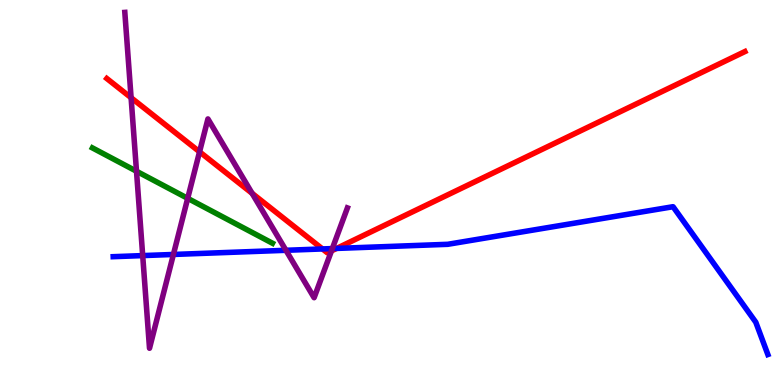[{'lines': ['blue', 'red'], 'intersections': [{'x': 4.16, 'y': 3.53}, {'x': 4.34, 'y': 3.55}]}, {'lines': ['green', 'red'], 'intersections': []}, {'lines': ['purple', 'red'], 'intersections': [{'x': 1.69, 'y': 7.46}, {'x': 2.57, 'y': 6.06}, {'x': 3.25, 'y': 4.98}, {'x': 4.28, 'y': 3.48}]}, {'lines': ['blue', 'green'], 'intersections': []}, {'lines': ['blue', 'purple'], 'intersections': [{'x': 1.84, 'y': 3.36}, {'x': 2.24, 'y': 3.39}, {'x': 3.69, 'y': 3.5}, {'x': 4.29, 'y': 3.54}]}, {'lines': ['green', 'purple'], 'intersections': [{'x': 1.76, 'y': 5.55}, {'x': 2.42, 'y': 4.85}]}]